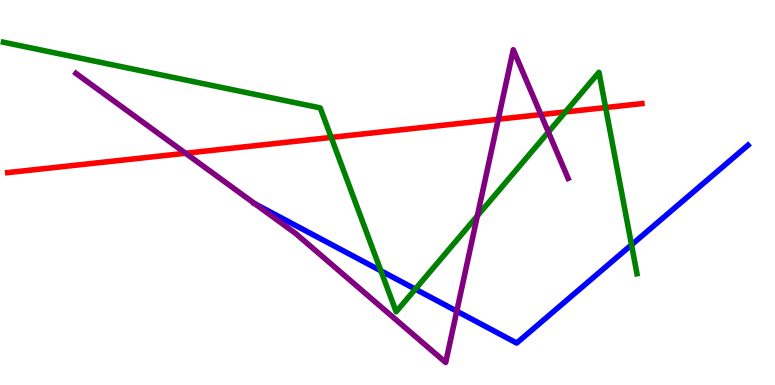[{'lines': ['blue', 'red'], 'intersections': []}, {'lines': ['green', 'red'], 'intersections': [{'x': 4.27, 'y': 6.43}, {'x': 7.3, 'y': 7.09}, {'x': 7.81, 'y': 7.21}]}, {'lines': ['purple', 'red'], 'intersections': [{'x': 2.39, 'y': 6.02}, {'x': 6.43, 'y': 6.9}, {'x': 6.98, 'y': 7.02}]}, {'lines': ['blue', 'green'], 'intersections': [{'x': 4.91, 'y': 2.97}, {'x': 5.36, 'y': 2.49}, {'x': 8.15, 'y': 3.64}]}, {'lines': ['blue', 'purple'], 'intersections': [{'x': 3.29, 'y': 4.71}, {'x': 5.89, 'y': 1.92}]}, {'lines': ['green', 'purple'], 'intersections': [{'x': 6.16, 'y': 4.39}, {'x': 7.08, 'y': 6.57}]}]